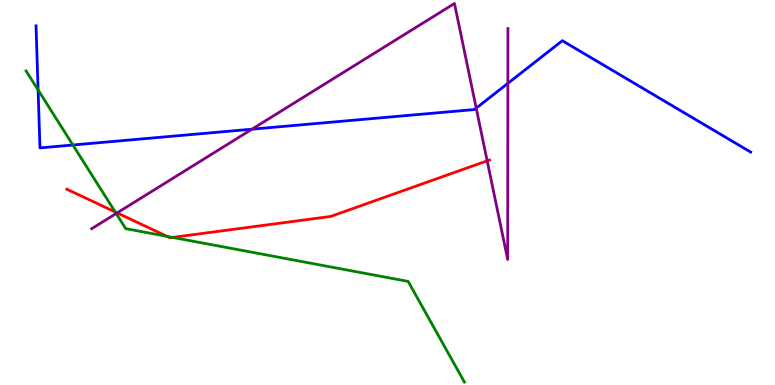[{'lines': ['blue', 'red'], 'intersections': []}, {'lines': ['green', 'red'], 'intersections': [{'x': 1.49, 'y': 4.49}, {'x': 2.16, 'y': 3.86}, {'x': 2.23, 'y': 3.83}]}, {'lines': ['purple', 'red'], 'intersections': [{'x': 1.51, 'y': 4.47}, {'x': 6.29, 'y': 5.82}]}, {'lines': ['blue', 'green'], 'intersections': [{'x': 0.492, 'y': 7.66}, {'x': 0.941, 'y': 6.23}]}, {'lines': ['blue', 'purple'], 'intersections': [{'x': 3.25, 'y': 6.64}, {'x': 6.14, 'y': 7.19}, {'x': 6.55, 'y': 7.84}]}, {'lines': ['green', 'purple'], 'intersections': [{'x': 1.5, 'y': 4.45}]}]